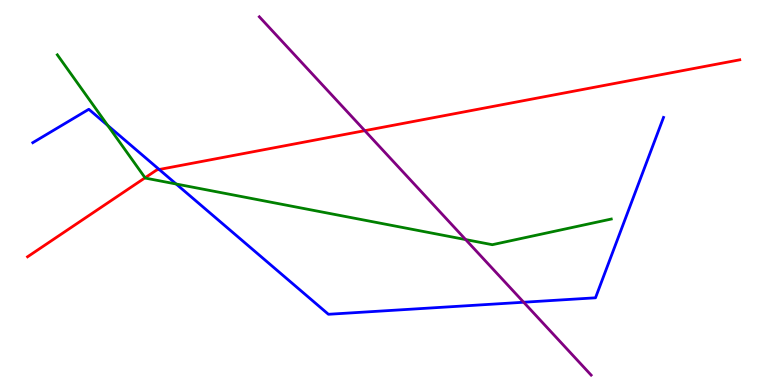[{'lines': ['blue', 'red'], 'intersections': [{'x': 2.05, 'y': 5.6}]}, {'lines': ['green', 'red'], 'intersections': [{'x': 1.87, 'y': 5.38}]}, {'lines': ['purple', 'red'], 'intersections': [{'x': 4.71, 'y': 6.61}]}, {'lines': ['blue', 'green'], 'intersections': [{'x': 1.39, 'y': 6.74}, {'x': 2.27, 'y': 5.22}]}, {'lines': ['blue', 'purple'], 'intersections': [{'x': 6.76, 'y': 2.15}]}, {'lines': ['green', 'purple'], 'intersections': [{'x': 6.01, 'y': 3.78}]}]